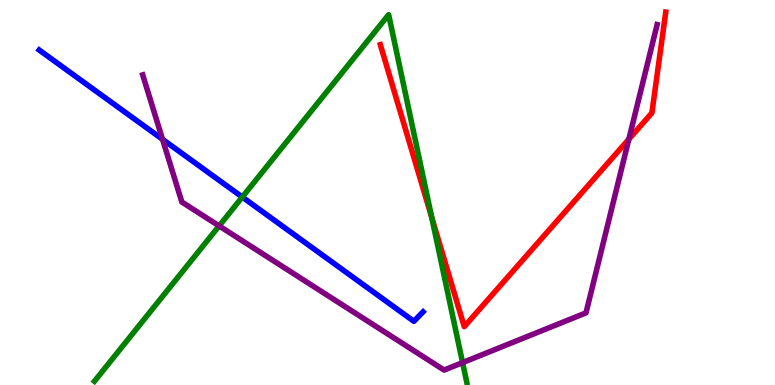[{'lines': ['blue', 'red'], 'intersections': []}, {'lines': ['green', 'red'], 'intersections': [{'x': 5.57, 'y': 4.35}]}, {'lines': ['purple', 'red'], 'intersections': [{'x': 8.11, 'y': 6.38}]}, {'lines': ['blue', 'green'], 'intersections': [{'x': 3.13, 'y': 4.88}]}, {'lines': ['blue', 'purple'], 'intersections': [{'x': 2.1, 'y': 6.38}]}, {'lines': ['green', 'purple'], 'intersections': [{'x': 2.83, 'y': 4.13}, {'x': 5.97, 'y': 0.581}]}]